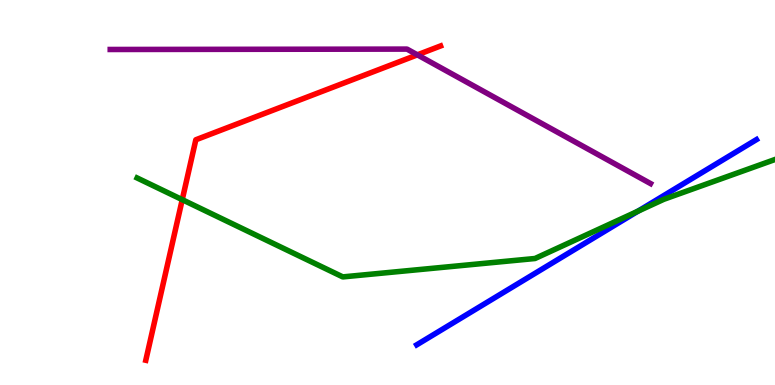[{'lines': ['blue', 'red'], 'intersections': []}, {'lines': ['green', 'red'], 'intersections': [{'x': 2.35, 'y': 4.81}]}, {'lines': ['purple', 'red'], 'intersections': [{'x': 5.39, 'y': 8.58}]}, {'lines': ['blue', 'green'], 'intersections': [{'x': 8.23, 'y': 4.51}]}, {'lines': ['blue', 'purple'], 'intersections': []}, {'lines': ['green', 'purple'], 'intersections': []}]